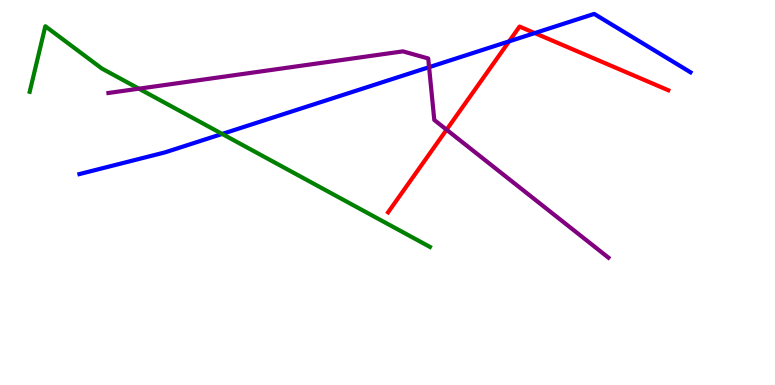[{'lines': ['blue', 'red'], 'intersections': [{'x': 6.57, 'y': 8.93}, {'x': 6.9, 'y': 9.14}]}, {'lines': ['green', 'red'], 'intersections': []}, {'lines': ['purple', 'red'], 'intersections': [{'x': 5.76, 'y': 6.63}]}, {'lines': ['blue', 'green'], 'intersections': [{'x': 2.87, 'y': 6.52}]}, {'lines': ['blue', 'purple'], 'intersections': [{'x': 5.54, 'y': 8.26}]}, {'lines': ['green', 'purple'], 'intersections': [{'x': 1.79, 'y': 7.7}]}]